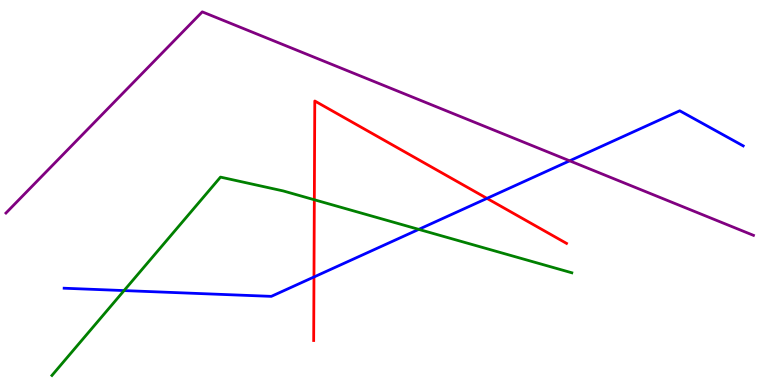[{'lines': ['blue', 'red'], 'intersections': [{'x': 4.05, 'y': 2.81}, {'x': 6.28, 'y': 4.85}]}, {'lines': ['green', 'red'], 'intersections': [{'x': 4.06, 'y': 4.81}]}, {'lines': ['purple', 'red'], 'intersections': []}, {'lines': ['blue', 'green'], 'intersections': [{'x': 1.6, 'y': 2.45}, {'x': 5.4, 'y': 4.04}]}, {'lines': ['blue', 'purple'], 'intersections': [{'x': 7.35, 'y': 5.82}]}, {'lines': ['green', 'purple'], 'intersections': []}]